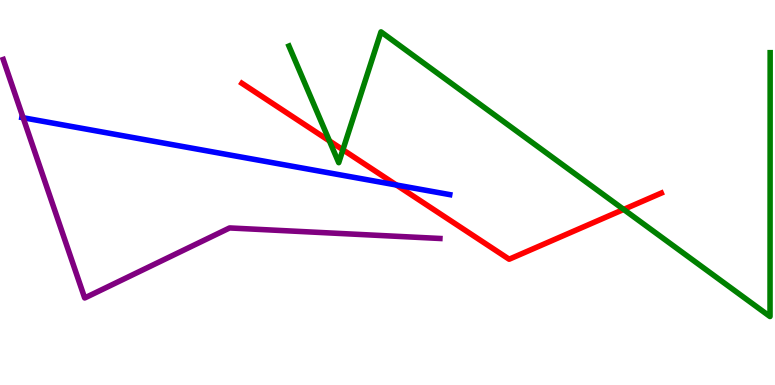[{'lines': ['blue', 'red'], 'intersections': [{'x': 5.12, 'y': 5.19}]}, {'lines': ['green', 'red'], 'intersections': [{'x': 4.25, 'y': 6.34}, {'x': 4.42, 'y': 6.11}, {'x': 8.05, 'y': 4.56}]}, {'lines': ['purple', 'red'], 'intersections': []}, {'lines': ['blue', 'green'], 'intersections': []}, {'lines': ['blue', 'purple'], 'intersections': [{'x': 0.298, 'y': 6.94}]}, {'lines': ['green', 'purple'], 'intersections': []}]